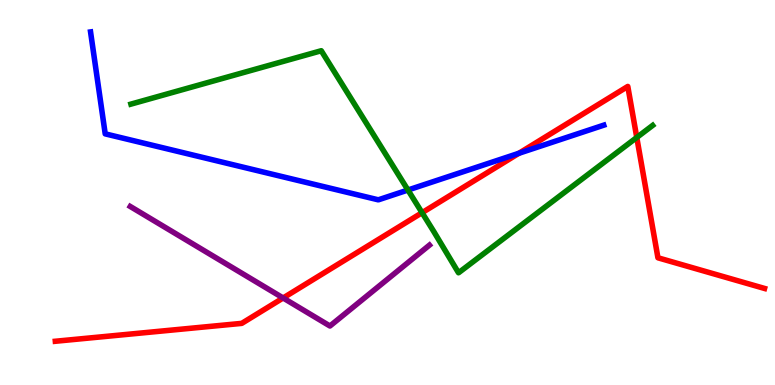[{'lines': ['blue', 'red'], 'intersections': [{'x': 6.7, 'y': 6.02}]}, {'lines': ['green', 'red'], 'intersections': [{'x': 5.45, 'y': 4.48}, {'x': 8.22, 'y': 6.43}]}, {'lines': ['purple', 'red'], 'intersections': [{'x': 3.65, 'y': 2.26}]}, {'lines': ['blue', 'green'], 'intersections': [{'x': 5.26, 'y': 5.06}]}, {'lines': ['blue', 'purple'], 'intersections': []}, {'lines': ['green', 'purple'], 'intersections': []}]